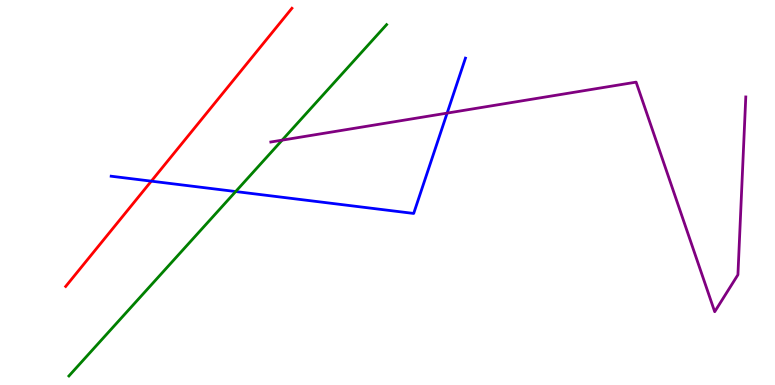[{'lines': ['blue', 'red'], 'intersections': [{'x': 1.95, 'y': 5.29}]}, {'lines': ['green', 'red'], 'intersections': []}, {'lines': ['purple', 'red'], 'intersections': []}, {'lines': ['blue', 'green'], 'intersections': [{'x': 3.04, 'y': 5.03}]}, {'lines': ['blue', 'purple'], 'intersections': [{'x': 5.77, 'y': 7.06}]}, {'lines': ['green', 'purple'], 'intersections': [{'x': 3.64, 'y': 6.36}]}]